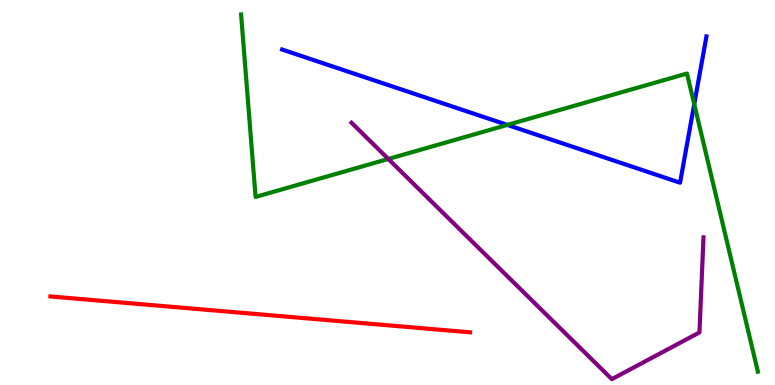[{'lines': ['blue', 'red'], 'intersections': []}, {'lines': ['green', 'red'], 'intersections': []}, {'lines': ['purple', 'red'], 'intersections': []}, {'lines': ['blue', 'green'], 'intersections': [{'x': 6.55, 'y': 6.76}, {'x': 8.96, 'y': 7.29}]}, {'lines': ['blue', 'purple'], 'intersections': []}, {'lines': ['green', 'purple'], 'intersections': [{'x': 5.01, 'y': 5.87}]}]